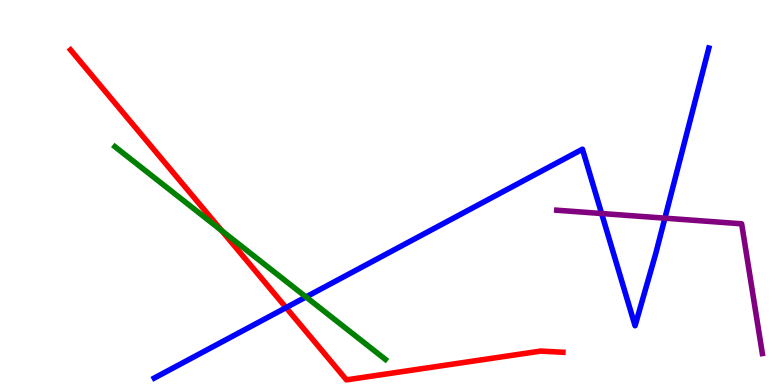[{'lines': ['blue', 'red'], 'intersections': [{'x': 3.69, 'y': 2.01}]}, {'lines': ['green', 'red'], 'intersections': [{'x': 2.86, 'y': 4.01}]}, {'lines': ['purple', 'red'], 'intersections': []}, {'lines': ['blue', 'green'], 'intersections': [{'x': 3.95, 'y': 2.29}]}, {'lines': ['blue', 'purple'], 'intersections': [{'x': 7.76, 'y': 4.45}, {'x': 8.58, 'y': 4.33}]}, {'lines': ['green', 'purple'], 'intersections': []}]